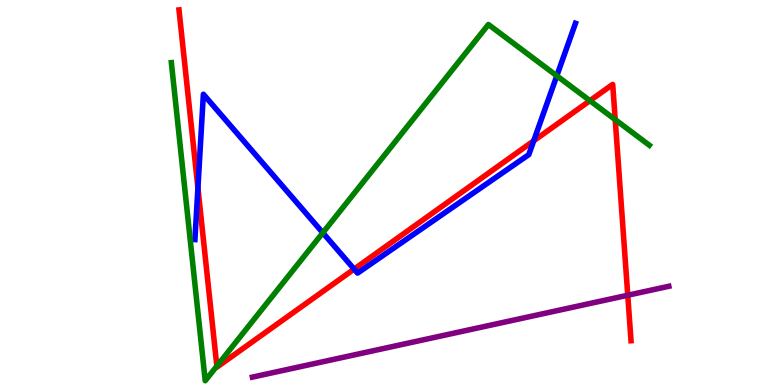[{'lines': ['blue', 'red'], 'intersections': [{'x': 2.55, 'y': 5.12}, {'x': 4.57, 'y': 3.01}, {'x': 6.89, 'y': 6.34}]}, {'lines': ['green', 'red'], 'intersections': [{'x': 2.8, 'y': 0.491}, {'x': 7.61, 'y': 7.39}, {'x': 7.94, 'y': 6.89}]}, {'lines': ['purple', 'red'], 'intersections': [{'x': 8.1, 'y': 2.33}]}, {'lines': ['blue', 'green'], 'intersections': [{'x': 4.17, 'y': 3.95}, {'x': 7.18, 'y': 8.03}]}, {'lines': ['blue', 'purple'], 'intersections': []}, {'lines': ['green', 'purple'], 'intersections': []}]